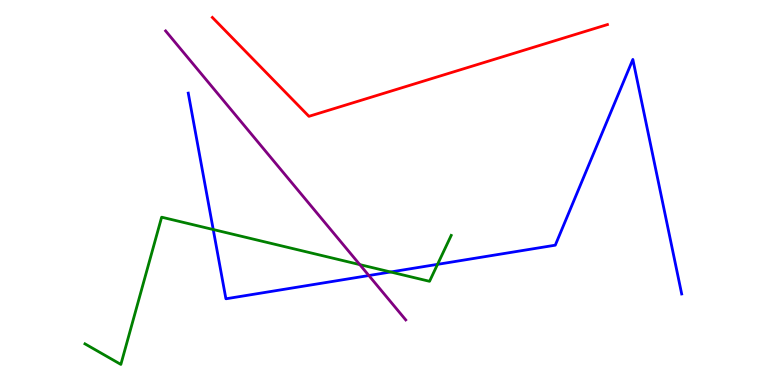[{'lines': ['blue', 'red'], 'intersections': []}, {'lines': ['green', 'red'], 'intersections': []}, {'lines': ['purple', 'red'], 'intersections': []}, {'lines': ['blue', 'green'], 'intersections': [{'x': 2.75, 'y': 4.04}, {'x': 5.04, 'y': 2.94}, {'x': 5.65, 'y': 3.13}]}, {'lines': ['blue', 'purple'], 'intersections': [{'x': 4.76, 'y': 2.84}]}, {'lines': ['green', 'purple'], 'intersections': [{'x': 4.64, 'y': 3.13}]}]